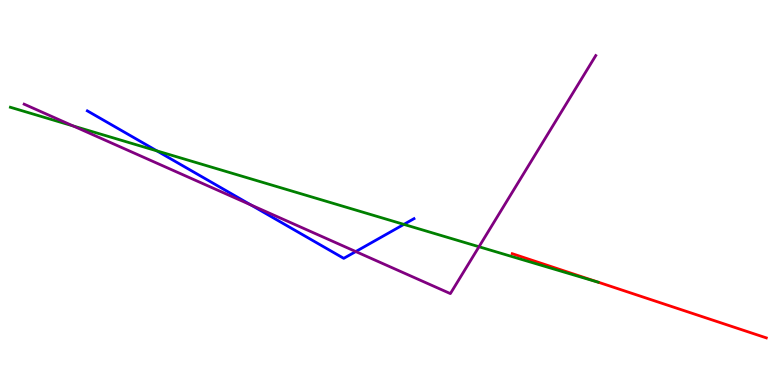[{'lines': ['blue', 'red'], 'intersections': []}, {'lines': ['green', 'red'], 'intersections': []}, {'lines': ['purple', 'red'], 'intersections': []}, {'lines': ['blue', 'green'], 'intersections': [{'x': 2.02, 'y': 6.08}, {'x': 5.21, 'y': 4.17}]}, {'lines': ['blue', 'purple'], 'intersections': [{'x': 3.24, 'y': 4.68}, {'x': 4.59, 'y': 3.47}]}, {'lines': ['green', 'purple'], 'intersections': [{'x': 0.943, 'y': 6.73}, {'x': 6.18, 'y': 3.59}]}]